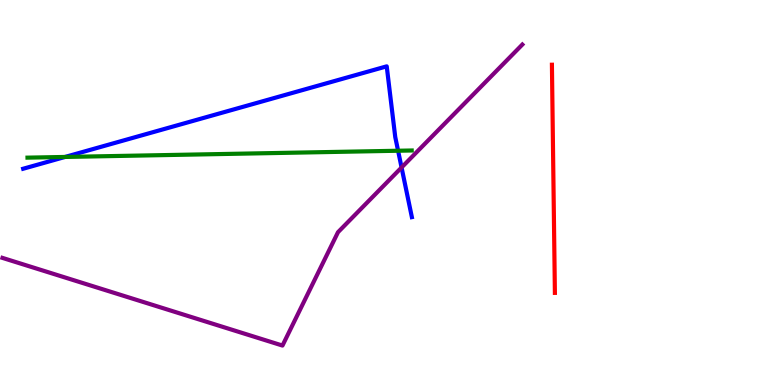[{'lines': ['blue', 'red'], 'intersections': []}, {'lines': ['green', 'red'], 'intersections': []}, {'lines': ['purple', 'red'], 'intersections': []}, {'lines': ['blue', 'green'], 'intersections': [{'x': 0.839, 'y': 5.92}, {'x': 5.14, 'y': 6.08}]}, {'lines': ['blue', 'purple'], 'intersections': [{'x': 5.18, 'y': 5.65}]}, {'lines': ['green', 'purple'], 'intersections': []}]